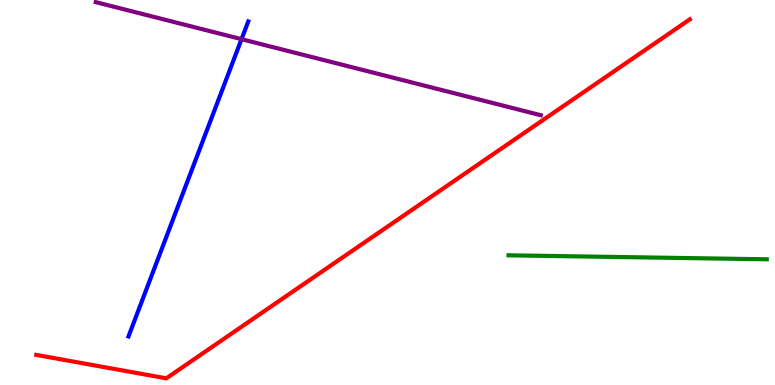[{'lines': ['blue', 'red'], 'intersections': []}, {'lines': ['green', 'red'], 'intersections': []}, {'lines': ['purple', 'red'], 'intersections': []}, {'lines': ['blue', 'green'], 'intersections': []}, {'lines': ['blue', 'purple'], 'intersections': [{'x': 3.12, 'y': 8.98}]}, {'lines': ['green', 'purple'], 'intersections': []}]